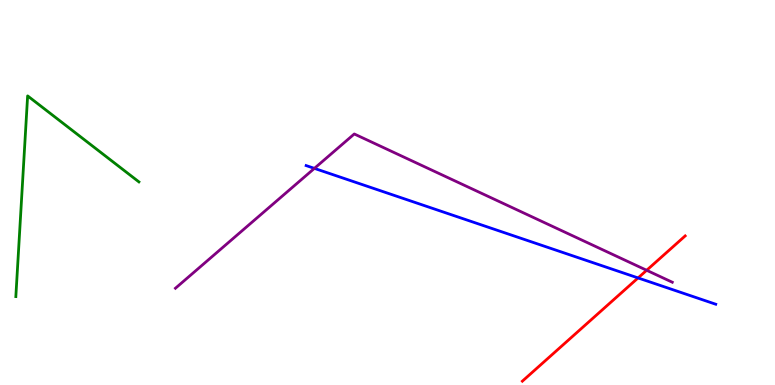[{'lines': ['blue', 'red'], 'intersections': [{'x': 8.23, 'y': 2.78}]}, {'lines': ['green', 'red'], 'intersections': []}, {'lines': ['purple', 'red'], 'intersections': [{'x': 8.34, 'y': 2.98}]}, {'lines': ['blue', 'green'], 'intersections': []}, {'lines': ['blue', 'purple'], 'intersections': [{'x': 4.06, 'y': 5.63}]}, {'lines': ['green', 'purple'], 'intersections': []}]